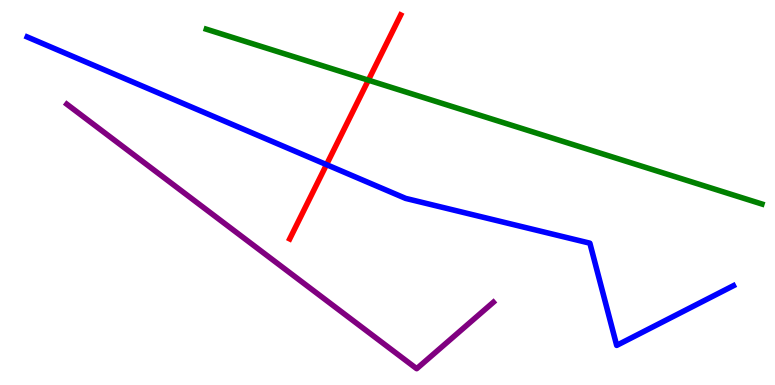[{'lines': ['blue', 'red'], 'intersections': [{'x': 4.21, 'y': 5.72}]}, {'lines': ['green', 'red'], 'intersections': [{'x': 4.75, 'y': 7.92}]}, {'lines': ['purple', 'red'], 'intersections': []}, {'lines': ['blue', 'green'], 'intersections': []}, {'lines': ['blue', 'purple'], 'intersections': []}, {'lines': ['green', 'purple'], 'intersections': []}]